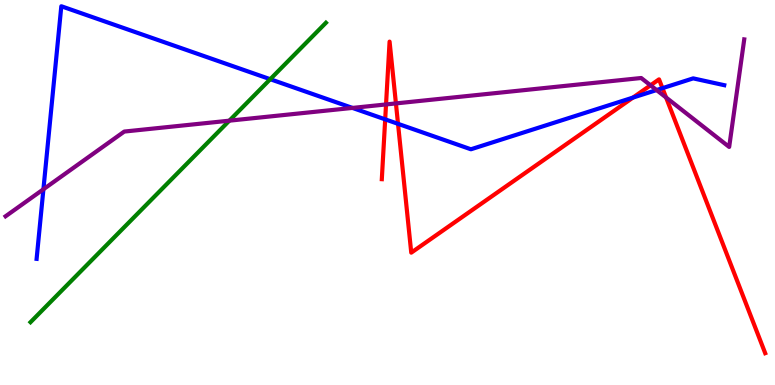[{'lines': ['blue', 'red'], 'intersections': [{'x': 4.97, 'y': 6.9}, {'x': 5.14, 'y': 6.78}, {'x': 8.17, 'y': 7.47}, {'x': 8.55, 'y': 7.71}]}, {'lines': ['green', 'red'], 'intersections': []}, {'lines': ['purple', 'red'], 'intersections': [{'x': 4.98, 'y': 7.29}, {'x': 5.11, 'y': 7.31}, {'x': 8.39, 'y': 7.78}, {'x': 8.59, 'y': 7.47}]}, {'lines': ['blue', 'green'], 'intersections': [{'x': 3.49, 'y': 7.94}]}, {'lines': ['blue', 'purple'], 'intersections': [{'x': 0.56, 'y': 5.08}, {'x': 4.55, 'y': 7.2}, {'x': 8.47, 'y': 7.66}]}, {'lines': ['green', 'purple'], 'intersections': [{'x': 2.96, 'y': 6.87}]}]